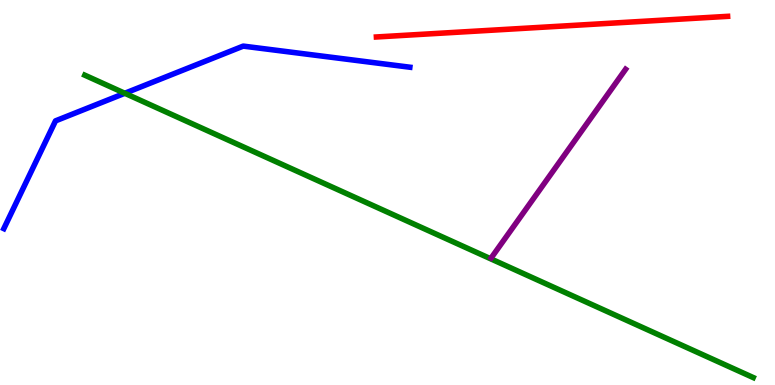[{'lines': ['blue', 'red'], 'intersections': []}, {'lines': ['green', 'red'], 'intersections': []}, {'lines': ['purple', 'red'], 'intersections': []}, {'lines': ['blue', 'green'], 'intersections': [{'x': 1.61, 'y': 7.58}]}, {'lines': ['blue', 'purple'], 'intersections': []}, {'lines': ['green', 'purple'], 'intersections': []}]